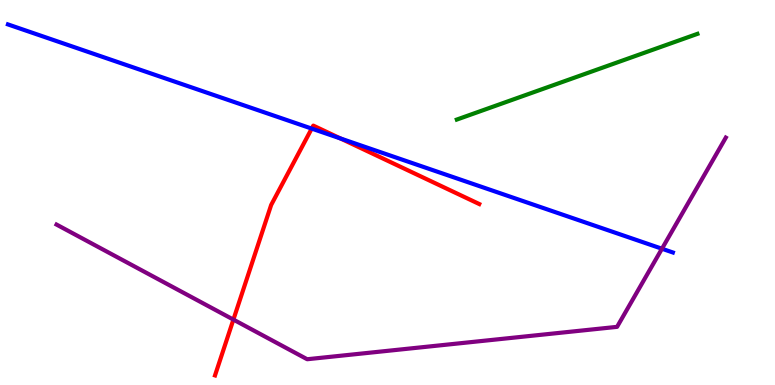[{'lines': ['blue', 'red'], 'intersections': [{'x': 4.02, 'y': 6.66}, {'x': 4.39, 'y': 6.4}]}, {'lines': ['green', 'red'], 'intersections': []}, {'lines': ['purple', 'red'], 'intersections': [{'x': 3.01, 'y': 1.7}]}, {'lines': ['blue', 'green'], 'intersections': []}, {'lines': ['blue', 'purple'], 'intersections': [{'x': 8.54, 'y': 3.54}]}, {'lines': ['green', 'purple'], 'intersections': []}]